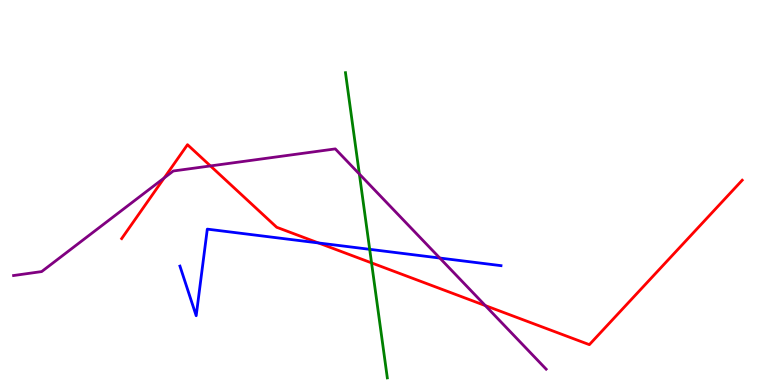[{'lines': ['blue', 'red'], 'intersections': [{'x': 4.11, 'y': 3.69}]}, {'lines': ['green', 'red'], 'intersections': [{'x': 4.79, 'y': 3.17}]}, {'lines': ['purple', 'red'], 'intersections': [{'x': 2.12, 'y': 5.38}, {'x': 2.72, 'y': 5.69}, {'x': 6.26, 'y': 2.06}]}, {'lines': ['blue', 'green'], 'intersections': [{'x': 4.77, 'y': 3.52}]}, {'lines': ['blue', 'purple'], 'intersections': [{'x': 5.67, 'y': 3.3}]}, {'lines': ['green', 'purple'], 'intersections': [{'x': 4.64, 'y': 5.48}]}]